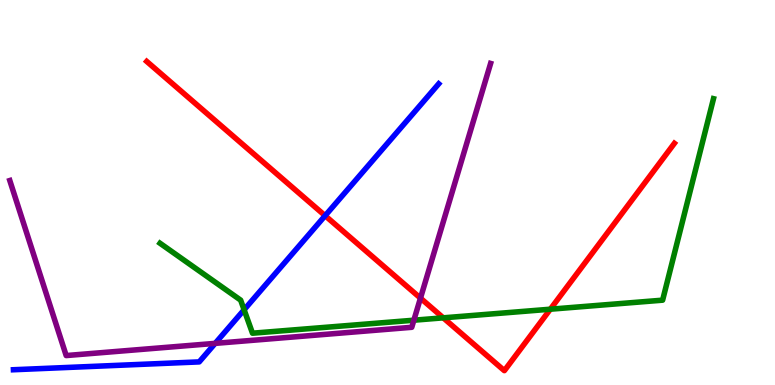[{'lines': ['blue', 'red'], 'intersections': [{'x': 4.2, 'y': 4.4}]}, {'lines': ['green', 'red'], 'intersections': [{'x': 5.72, 'y': 1.74}, {'x': 7.1, 'y': 1.97}]}, {'lines': ['purple', 'red'], 'intersections': [{'x': 5.43, 'y': 2.26}]}, {'lines': ['blue', 'green'], 'intersections': [{'x': 3.15, 'y': 1.95}]}, {'lines': ['blue', 'purple'], 'intersections': [{'x': 2.78, 'y': 1.08}]}, {'lines': ['green', 'purple'], 'intersections': [{'x': 5.34, 'y': 1.68}]}]